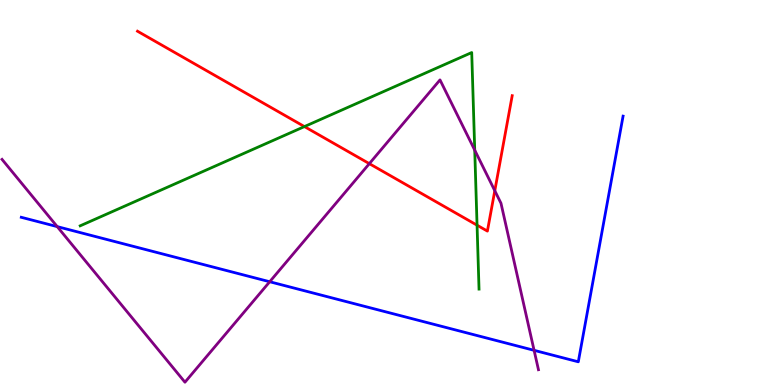[{'lines': ['blue', 'red'], 'intersections': []}, {'lines': ['green', 'red'], 'intersections': [{'x': 3.93, 'y': 6.71}, {'x': 6.16, 'y': 4.15}]}, {'lines': ['purple', 'red'], 'intersections': [{'x': 4.77, 'y': 5.75}, {'x': 6.38, 'y': 5.05}]}, {'lines': ['blue', 'green'], 'intersections': []}, {'lines': ['blue', 'purple'], 'intersections': [{'x': 0.738, 'y': 4.11}, {'x': 3.48, 'y': 2.68}, {'x': 6.89, 'y': 0.901}]}, {'lines': ['green', 'purple'], 'intersections': [{'x': 6.13, 'y': 6.1}]}]